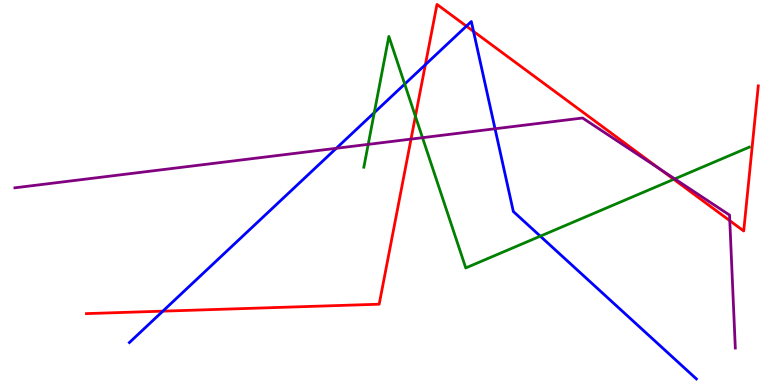[{'lines': ['blue', 'red'], 'intersections': [{'x': 2.1, 'y': 1.92}, {'x': 5.49, 'y': 8.32}, {'x': 6.02, 'y': 9.32}, {'x': 6.11, 'y': 9.18}]}, {'lines': ['green', 'red'], 'intersections': [{'x': 5.36, 'y': 6.98}, {'x': 8.69, 'y': 5.34}]}, {'lines': ['purple', 'red'], 'intersections': [{'x': 5.3, 'y': 6.39}, {'x': 8.52, 'y': 5.61}, {'x': 9.42, 'y': 4.27}]}, {'lines': ['blue', 'green'], 'intersections': [{'x': 4.83, 'y': 7.07}, {'x': 5.22, 'y': 7.82}, {'x': 6.97, 'y': 3.87}]}, {'lines': ['blue', 'purple'], 'intersections': [{'x': 4.34, 'y': 6.15}, {'x': 6.39, 'y': 6.66}]}, {'lines': ['green', 'purple'], 'intersections': [{'x': 4.75, 'y': 6.25}, {'x': 5.45, 'y': 6.42}, {'x': 8.71, 'y': 5.35}]}]